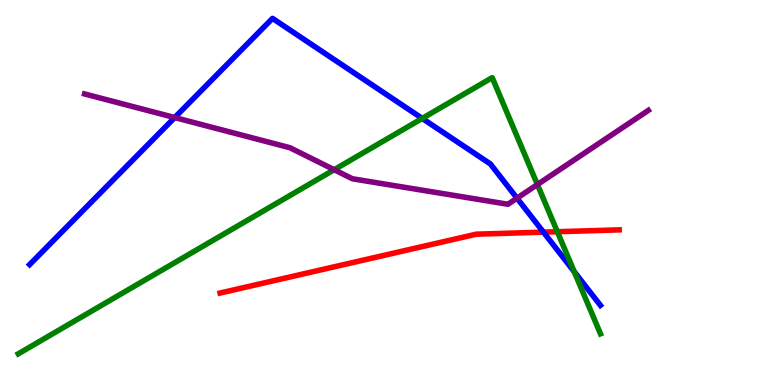[{'lines': ['blue', 'red'], 'intersections': [{'x': 7.01, 'y': 3.97}]}, {'lines': ['green', 'red'], 'intersections': [{'x': 7.19, 'y': 3.98}]}, {'lines': ['purple', 'red'], 'intersections': []}, {'lines': ['blue', 'green'], 'intersections': [{'x': 5.45, 'y': 6.92}, {'x': 7.41, 'y': 2.94}]}, {'lines': ['blue', 'purple'], 'intersections': [{'x': 2.25, 'y': 6.95}, {'x': 6.67, 'y': 4.85}]}, {'lines': ['green', 'purple'], 'intersections': [{'x': 4.31, 'y': 5.59}, {'x': 6.93, 'y': 5.21}]}]